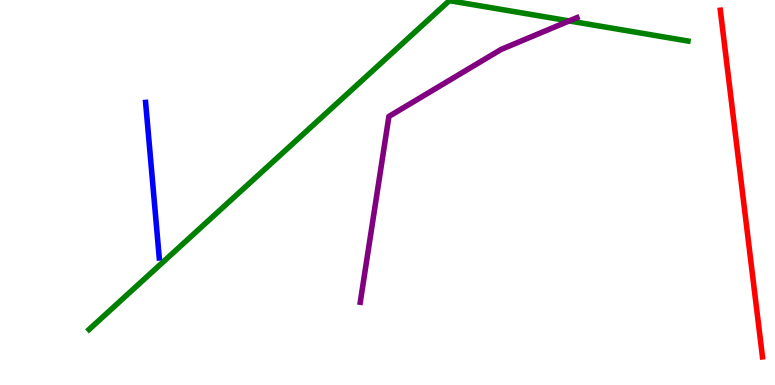[{'lines': ['blue', 'red'], 'intersections': []}, {'lines': ['green', 'red'], 'intersections': []}, {'lines': ['purple', 'red'], 'intersections': []}, {'lines': ['blue', 'green'], 'intersections': []}, {'lines': ['blue', 'purple'], 'intersections': []}, {'lines': ['green', 'purple'], 'intersections': [{'x': 7.34, 'y': 9.46}]}]